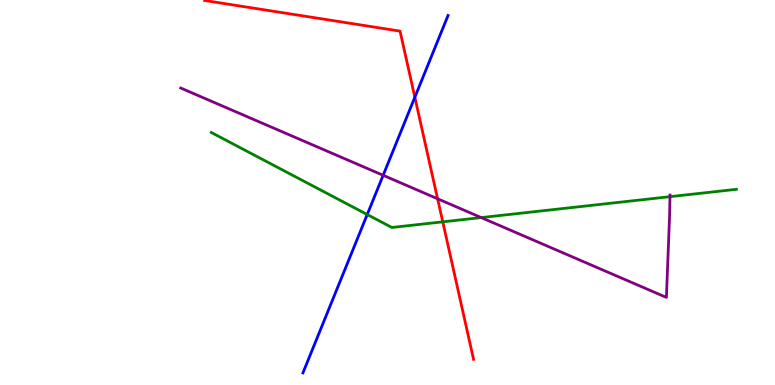[{'lines': ['blue', 'red'], 'intersections': [{'x': 5.35, 'y': 7.47}]}, {'lines': ['green', 'red'], 'intersections': [{'x': 5.71, 'y': 4.24}]}, {'lines': ['purple', 'red'], 'intersections': [{'x': 5.65, 'y': 4.84}]}, {'lines': ['blue', 'green'], 'intersections': [{'x': 4.74, 'y': 4.43}]}, {'lines': ['blue', 'purple'], 'intersections': [{'x': 4.94, 'y': 5.45}]}, {'lines': ['green', 'purple'], 'intersections': [{'x': 6.21, 'y': 4.35}, {'x': 8.64, 'y': 4.89}]}]